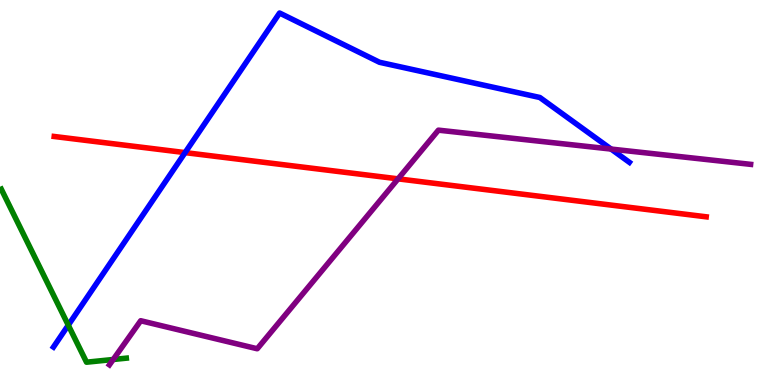[{'lines': ['blue', 'red'], 'intersections': [{'x': 2.39, 'y': 6.04}]}, {'lines': ['green', 'red'], 'intersections': []}, {'lines': ['purple', 'red'], 'intersections': [{'x': 5.14, 'y': 5.35}]}, {'lines': ['blue', 'green'], 'intersections': [{'x': 0.881, 'y': 1.55}]}, {'lines': ['blue', 'purple'], 'intersections': [{'x': 7.88, 'y': 6.13}]}, {'lines': ['green', 'purple'], 'intersections': [{'x': 1.46, 'y': 0.662}]}]